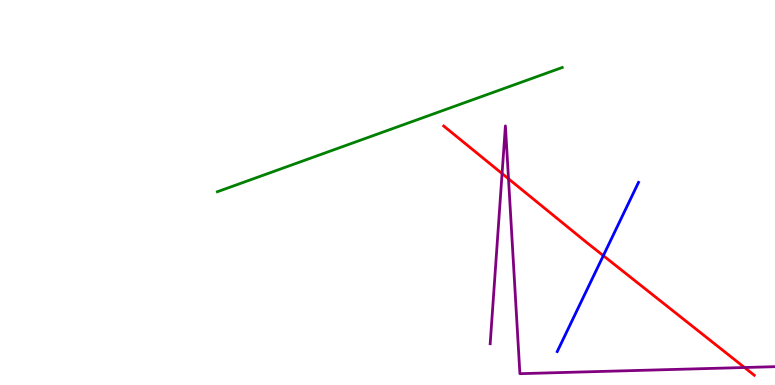[{'lines': ['blue', 'red'], 'intersections': [{'x': 7.78, 'y': 3.36}]}, {'lines': ['green', 'red'], 'intersections': []}, {'lines': ['purple', 'red'], 'intersections': [{'x': 6.48, 'y': 5.49}, {'x': 6.56, 'y': 5.36}, {'x': 9.61, 'y': 0.454}]}, {'lines': ['blue', 'green'], 'intersections': []}, {'lines': ['blue', 'purple'], 'intersections': []}, {'lines': ['green', 'purple'], 'intersections': []}]